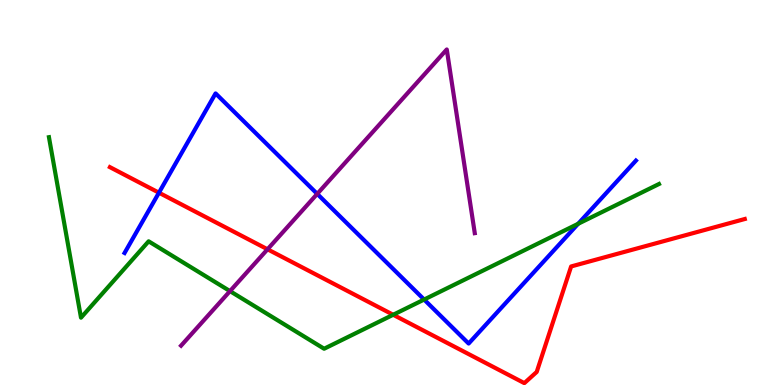[{'lines': ['blue', 'red'], 'intersections': [{'x': 2.05, 'y': 4.99}]}, {'lines': ['green', 'red'], 'intersections': [{'x': 5.07, 'y': 1.82}]}, {'lines': ['purple', 'red'], 'intersections': [{'x': 3.45, 'y': 3.53}]}, {'lines': ['blue', 'green'], 'intersections': [{'x': 5.47, 'y': 2.22}, {'x': 7.46, 'y': 4.19}]}, {'lines': ['blue', 'purple'], 'intersections': [{'x': 4.09, 'y': 4.96}]}, {'lines': ['green', 'purple'], 'intersections': [{'x': 2.97, 'y': 2.44}]}]